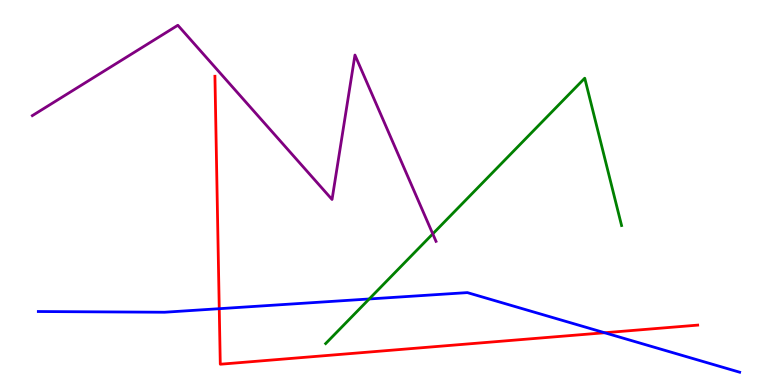[{'lines': ['blue', 'red'], 'intersections': [{'x': 2.83, 'y': 1.98}, {'x': 7.8, 'y': 1.36}]}, {'lines': ['green', 'red'], 'intersections': []}, {'lines': ['purple', 'red'], 'intersections': []}, {'lines': ['blue', 'green'], 'intersections': [{'x': 4.76, 'y': 2.23}]}, {'lines': ['blue', 'purple'], 'intersections': []}, {'lines': ['green', 'purple'], 'intersections': [{'x': 5.58, 'y': 3.93}]}]